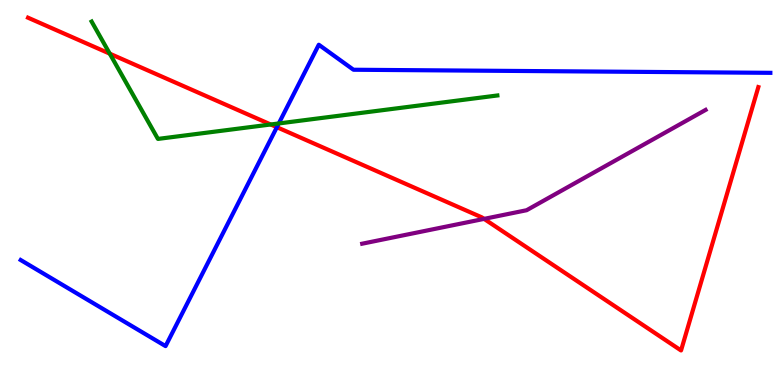[{'lines': ['blue', 'red'], 'intersections': [{'x': 3.57, 'y': 6.7}]}, {'lines': ['green', 'red'], 'intersections': [{'x': 1.42, 'y': 8.61}, {'x': 3.49, 'y': 6.77}]}, {'lines': ['purple', 'red'], 'intersections': [{'x': 6.25, 'y': 4.31}]}, {'lines': ['blue', 'green'], 'intersections': [{'x': 3.6, 'y': 6.79}]}, {'lines': ['blue', 'purple'], 'intersections': []}, {'lines': ['green', 'purple'], 'intersections': []}]